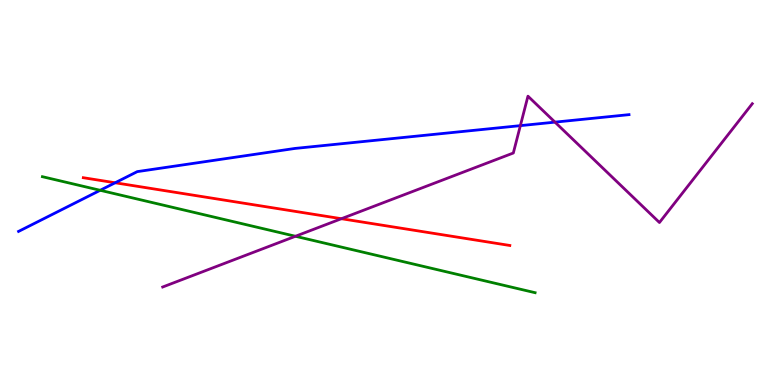[{'lines': ['blue', 'red'], 'intersections': [{'x': 1.49, 'y': 5.25}]}, {'lines': ['green', 'red'], 'intersections': []}, {'lines': ['purple', 'red'], 'intersections': [{'x': 4.41, 'y': 4.32}]}, {'lines': ['blue', 'green'], 'intersections': [{'x': 1.29, 'y': 5.06}]}, {'lines': ['blue', 'purple'], 'intersections': [{'x': 6.71, 'y': 6.74}, {'x': 7.16, 'y': 6.83}]}, {'lines': ['green', 'purple'], 'intersections': [{'x': 3.81, 'y': 3.86}]}]